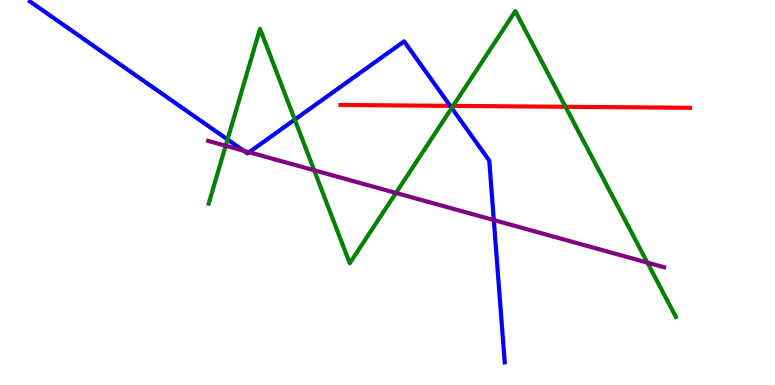[{'lines': ['blue', 'red'], 'intersections': [{'x': 5.81, 'y': 7.25}]}, {'lines': ['green', 'red'], 'intersections': [{'x': 5.85, 'y': 7.25}, {'x': 7.3, 'y': 7.23}]}, {'lines': ['purple', 'red'], 'intersections': []}, {'lines': ['blue', 'green'], 'intersections': [{'x': 2.94, 'y': 6.38}, {'x': 3.8, 'y': 6.89}, {'x': 5.83, 'y': 7.19}]}, {'lines': ['blue', 'purple'], 'intersections': [{'x': 3.14, 'y': 6.09}, {'x': 3.21, 'y': 6.05}, {'x': 6.37, 'y': 4.28}]}, {'lines': ['green', 'purple'], 'intersections': [{'x': 2.91, 'y': 6.21}, {'x': 4.05, 'y': 5.58}, {'x': 5.11, 'y': 4.99}, {'x': 8.35, 'y': 3.18}]}]